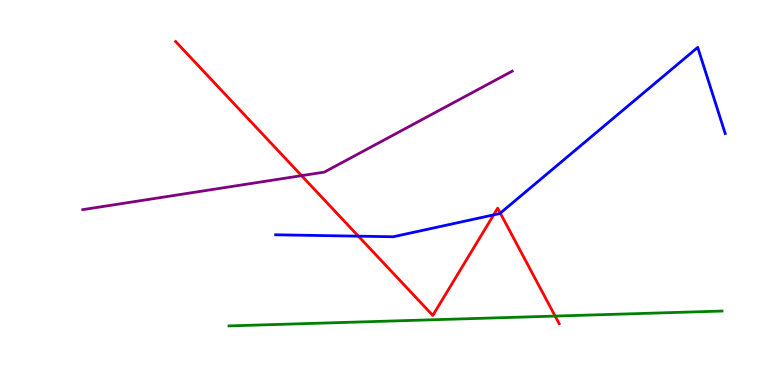[{'lines': ['blue', 'red'], 'intersections': [{'x': 4.62, 'y': 3.87}, {'x': 6.37, 'y': 4.42}, {'x': 6.46, 'y': 4.46}]}, {'lines': ['green', 'red'], 'intersections': [{'x': 7.16, 'y': 1.79}]}, {'lines': ['purple', 'red'], 'intersections': [{'x': 3.89, 'y': 5.44}]}, {'lines': ['blue', 'green'], 'intersections': []}, {'lines': ['blue', 'purple'], 'intersections': []}, {'lines': ['green', 'purple'], 'intersections': []}]